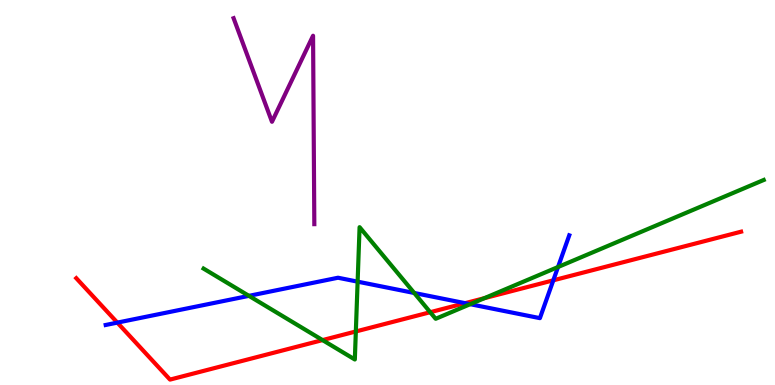[{'lines': ['blue', 'red'], 'intersections': [{'x': 1.51, 'y': 1.62}, {'x': 6.0, 'y': 2.13}, {'x': 7.14, 'y': 2.72}]}, {'lines': ['green', 'red'], 'intersections': [{'x': 4.16, 'y': 1.17}, {'x': 4.59, 'y': 1.39}, {'x': 5.55, 'y': 1.89}, {'x': 6.25, 'y': 2.26}]}, {'lines': ['purple', 'red'], 'intersections': []}, {'lines': ['blue', 'green'], 'intersections': [{'x': 3.21, 'y': 2.32}, {'x': 4.61, 'y': 2.68}, {'x': 5.35, 'y': 2.39}, {'x': 6.07, 'y': 2.1}, {'x': 7.2, 'y': 3.06}]}, {'lines': ['blue', 'purple'], 'intersections': []}, {'lines': ['green', 'purple'], 'intersections': []}]